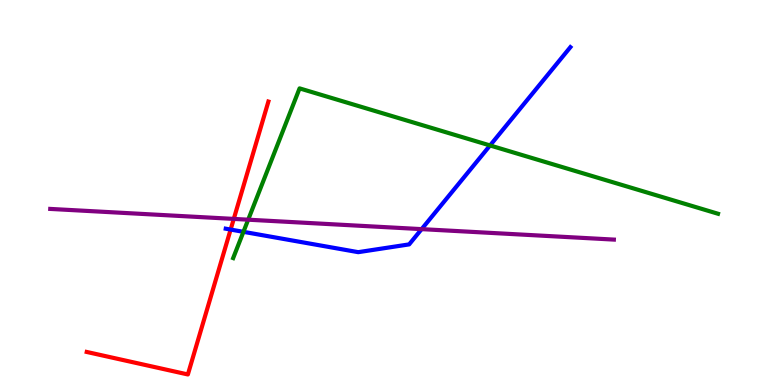[{'lines': ['blue', 'red'], 'intersections': [{'x': 2.98, 'y': 4.04}]}, {'lines': ['green', 'red'], 'intersections': []}, {'lines': ['purple', 'red'], 'intersections': [{'x': 3.02, 'y': 4.31}]}, {'lines': ['blue', 'green'], 'intersections': [{'x': 3.14, 'y': 3.98}, {'x': 6.32, 'y': 6.22}]}, {'lines': ['blue', 'purple'], 'intersections': [{'x': 5.44, 'y': 4.05}]}, {'lines': ['green', 'purple'], 'intersections': [{'x': 3.2, 'y': 4.29}]}]